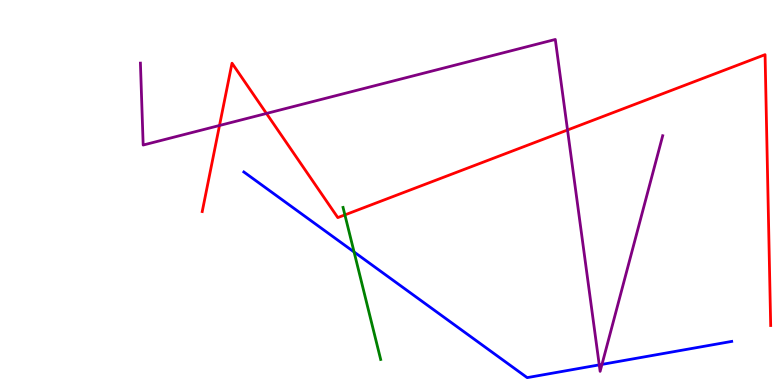[{'lines': ['blue', 'red'], 'intersections': []}, {'lines': ['green', 'red'], 'intersections': [{'x': 4.45, 'y': 4.42}]}, {'lines': ['purple', 'red'], 'intersections': [{'x': 2.83, 'y': 6.74}, {'x': 3.44, 'y': 7.05}, {'x': 7.32, 'y': 6.62}]}, {'lines': ['blue', 'green'], 'intersections': [{'x': 4.57, 'y': 3.46}]}, {'lines': ['blue', 'purple'], 'intersections': [{'x': 7.73, 'y': 0.523}, {'x': 7.77, 'y': 0.535}]}, {'lines': ['green', 'purple'], 'intersections': []}]